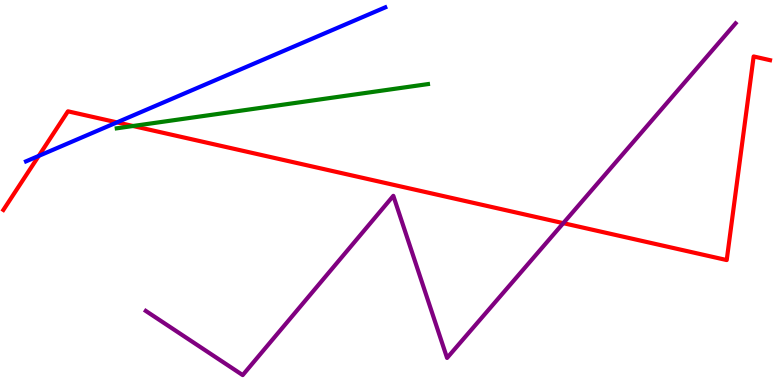[{'lines': ['blue', 'red'], 'intersections': [{'x': 0.5, 'y': 5.95}, {'x': 1.51, 'y': 6.82}]}, {'lines': ['green', 'red'], 'intersections': [{'x': 1.72, 'y': 6.73}]}, {'lines': ['purple', 'red'], 'intersections': [{'x': 7.27, 'y': 4.2}]}, {'lines': ['blue', 'green'], 'intersections': []}, {'lines': ['blue', 'purple'], 'intersections': []}, {'lines': ['green', 'purple'], 'intersections': []}]